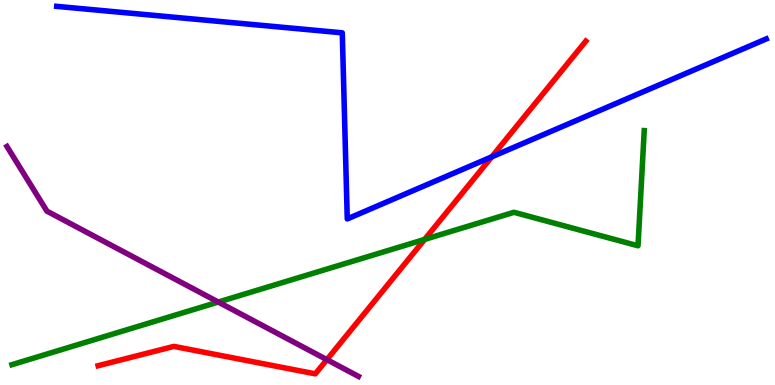[{'lines': ['blue', 'red'], 'intersections': [{'x': 6.35, 'y': 5.93}]}, {'lines': ['green', 'red'], 'intersections': [{'x': 5.48, 'y': 3.78}]}, {'lines': ['purple', 'red'], 'intersections': [{'x': 4.22, 'y': 0.658}]}, {'lines': ['blue', 'green'], 'intersections': []}, {'lines': ['blue', 'purple'], 'intersections': []}, {'lines': ['green', 'purple'], 'intersections': [{'x': 2.82, 'y': 2.15}]}]